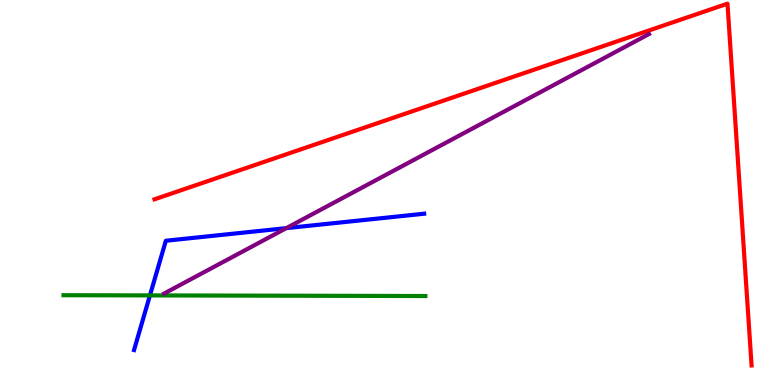[{'lines': ['blue', 'red'], 'intersections': []}, {'lines': ['green', 'red'], 'intersections': []}, {'lines': ['purple', 'red'], 'intersections': []}, {'lines': ['blue', 'green'], 'intersections': [{'x': 1.93, 'y': 2.33}]}, {'lines': ['blue', 'purple'], 'intersections': [{'x': 3.69, 'y': 4.07}]}, {'lines': ['green', 'purple'], 'intersections': []}]